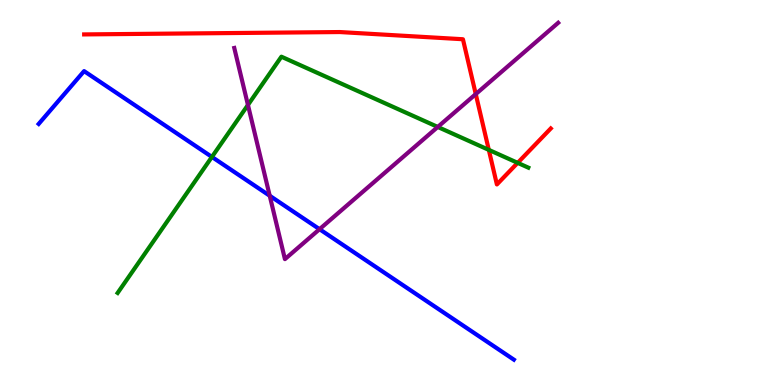[{'lines': ['blue', 'red'], 'intersections': []}, {'lines': ['green', 'red'], 'intersections': [{'x': 6.31, 'y': 6.11}, {'x': 6.68, 'y': 5.77}]}, {'lines': ['purple', 'red'], 'intersections': [{'x': 6.14, 'y': 7.56}]}, {'lines': ['blue', 'green'], 'intersections': [{'x': 2.73, 'y': 5.92}]}, {'lines': ['blue', 'purple'], 'intersections': [{'x': 3.48, 'y': 4.92}, {'x': 4.12, 'y': 4.05}]}, {'lines': ['green', 'purple'], 'intersections': [{'x': 3.2, 'y': 7.27}, {'x': 5.65, 'y': 6.7}]}]